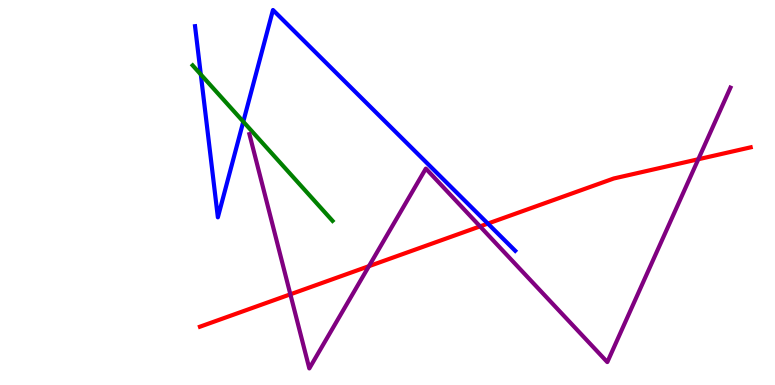[{'lines': ['blue', 'red'], 'intersections': [{'x': 6.29, 'y': 4.19}]}, {'lines': ['green', 'red'], 'intersections': []}, {'lines': ['purple', 'red'], 'intersections': [{'x': 3.75, 'y': 2.36}, {'x': 4.76, 'y': 3.09}, {'x': 6.19, 'y': 4.12}, {'x': 9.01, 'y': 5.86}]}, {'lines': ['blue', 'green'], 'intersections': [{'x': 2.59, 'y': 8.07}, {'x': 3.14, 'y': 6.84}]}, {'lines': ['blue', 'purple'], 'intersections': []}, {'lines': ['green', 'purple'], 'intersections': []}]